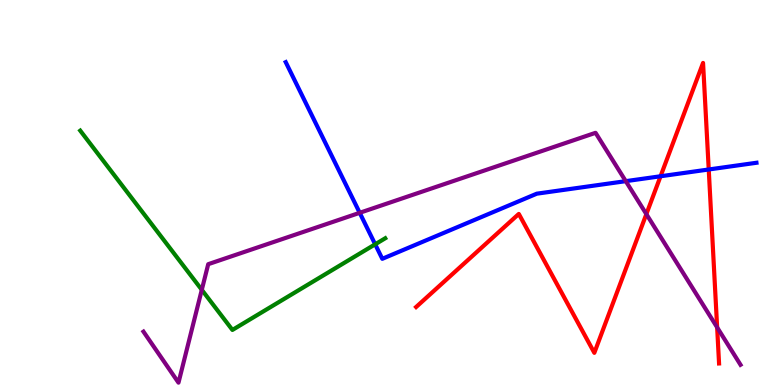[{'lines': ['blue', 'red'], 'intersections': [{'x': 8.52, 'y': 5.42}, {'x': 9.14, 'y': 5.6}]}, {'lines': ['green', 'red'], 'intersections': []}, {'lines': ['purple', 'red'], 'intersections': [{'x': 8.34, 'y': 4.44}, {'x': 9.25, 'y': 1.5}]}, {'lines': ['blue', 'green'], 'intersections': [{'x': 4.84, 'y': 3.65}]}, {'lines': ['blue', 'purple'], 'intersections': [{'x': 4.64, 'y': 4.47}, {'x': 8.07, 'y': 5.29}]}, {'lines': ['green', 'purple'], 'intersections': [{'x': 2.6, 'y': 2.47}]}]